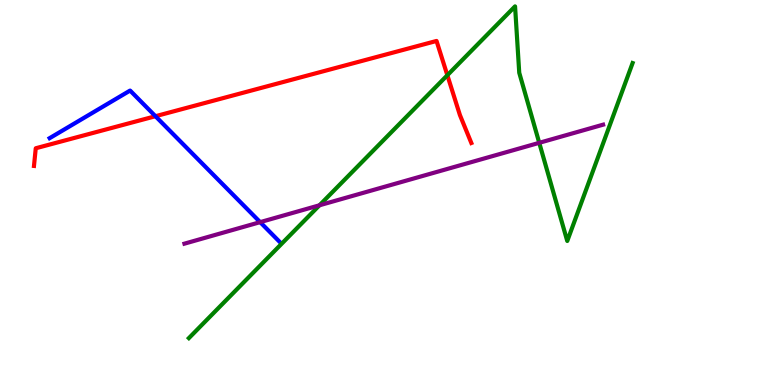[{'lines': ['blue', 'red'], 'intersections': [{'x': 2.01, 'y': 6.98}]}, {'lines': ['green', 'red'], 'intersections': [{'x': 5.77, 'y': 8.05}]}, {'lines': ['purple', 'red'], 'intersections': []}, {'lines': ['blue', 'green'], 'intersections': []}, {'lines': ['blue', 'purple'], 'intersections': [{'x': 3.36, 'y': 4.23}]}, {'lines': ['green', 'purple'], 'intersections': [{'x': 4.12, 'y': 4.67}, {'x': 6.96, 'y': 6.29}]}]